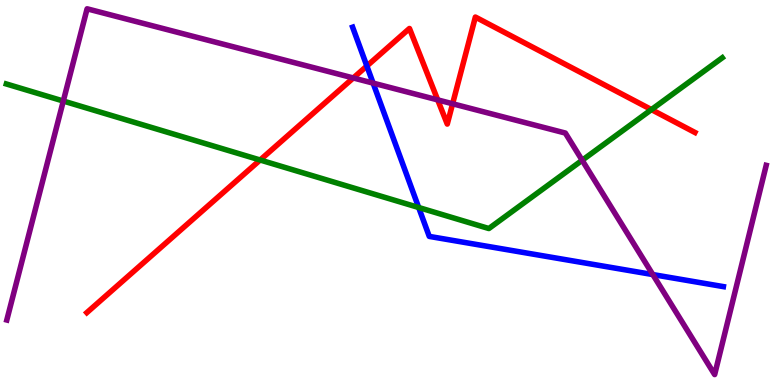[{'lines': ['blue', 'red'], 'intersections': [{'x': 4.73, 'y': 8.29}]}, {'lines': ['green', 'red'], 'intersections': [{'x': 3.36, 'y': 5.84}, {'x': 8.41, 'y': 7.15}]}, {'lines': ['purple', 'red'], 'intersections': [{'x': 4.56, 'y': 7.98}, {'x': 5.65, 'y': 7.41}, {'x': 5.84, 'y': 7.3}]}, {'lines': ['blue', 'green'], 'intersections': [{'x': 5.4, 'y': 4.61}]}, {'lines': ['blue', 'purple'], 'intersections': [{'x': 4.81, 'y': 7.84}, {'x': 8.42, 'y': 2.87}]}, {'lines': ['green', 'purple'], 'intersections': [{'x': 0.817, 'y': 7.38}, {'x': 7.51, 'y': 5.84}]}]